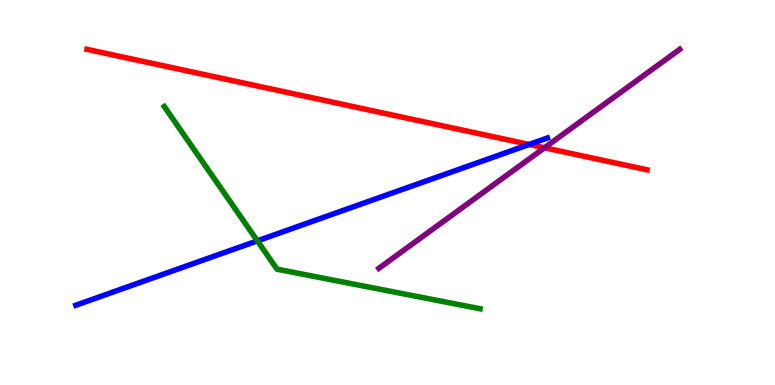[{'lines': ['blue', 'red'], 'intersections': [{'x': 6.83, 'y': 6.25}]}, {'lines': ['green', 'red'], 'intersections': []}, {'lines': ['purple', 'red'], 'intersections': [{'x': 7.03, 'y': 6.16}]}, {'lines': ['blue', 'green'], 'intersections': [{'x': 3.32, 'y': 3.74}]}, {'lines': ['blue', 'purple'], 'intersections': []}, {'lines': ['green', 'purple'], 'intersections': []}]